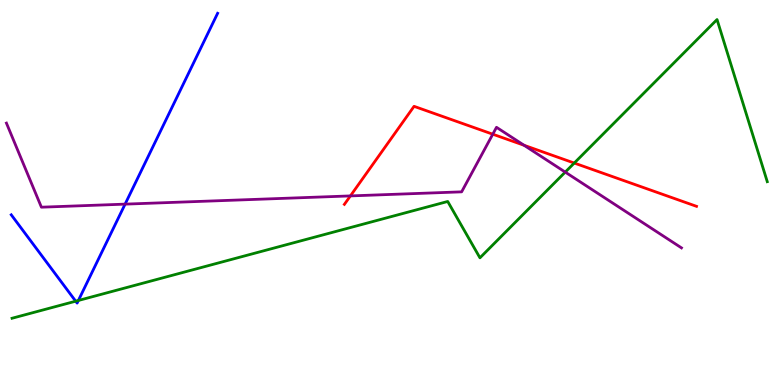[{'lines': ['blue', 'red'], 'intersections': []}, {'lines': ['green', 'red'], 'intersections': [{'x': 7.41, 'y': 5.76}]}, {'lines': ['purple', 'red'], 'intersections': [{'x': 4.52, 'y': 4.91}, {'x': 6.36, 'y': 6.51}, {'x': 6.76, 'y': 6.23}]}, {'lines': ['blue', 'green'], 'intersections': [{'x': 0.977, 'y': 2.18}, {'x': 1.01, 'y': 2.2}]}, {'lines': ['blue', 'purple'], 'intersections': [{'x': 1.61, 'y': 4.7}]}, {'lines': ['green', 'purple'], 'intersections': [{'x': 7.29, 'y': 5.53}]}]